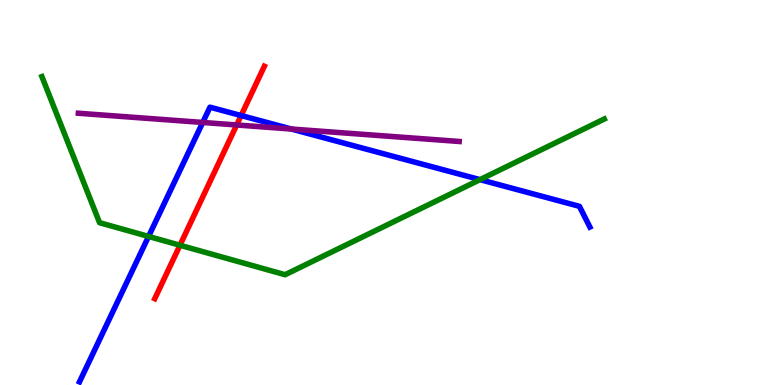[{'lines': ['blue', 'red'], 'intersections': [{'x': 3.11, 'y': 7.0}]}, {'lines': ['green', 'red'], 'intersections': [{'x': 2.32, 'y': 3.63}]}, {'lines': ['purple', 'red'], 'intersections': [{'x': 3.05, 'y': 6.75}]}, {'lines': ['blue', 'green'], 'intersections': [{'x': 1.92, 'y': 3.86}, {'x': 6.19, 'y': 5.33}]}, {'lines': ['blue', 'purple'], 'intersections': [{'x': 2.62, 'y': 6.82}, {'x': 3.76, 'y': 6.65}]}, {'lines': ['green', 'purple'], 'intersections': []}]